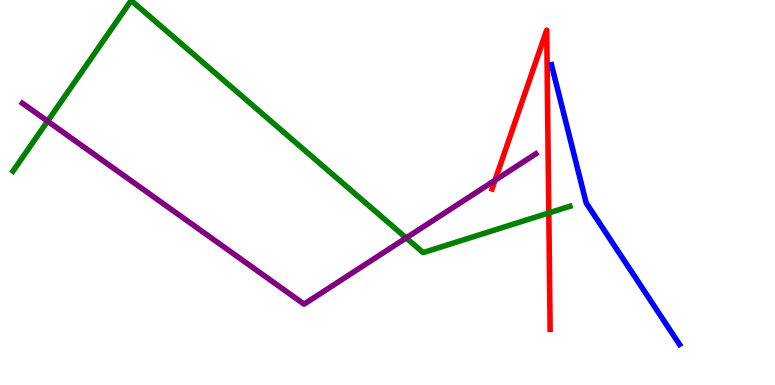[{'lines': ['blue', 'red'], 'intersections': []}, {'lines': ['green', 'red'], 'intersections': [{'x': 7.08, 'y': 4.47}]}, {'lines': ['purple', 'red'], 'intersections': [{'x': 6.39, 'y': 5.32}]}, {'lines': ['blue', 'green'], 'intersections': []}, {'lines': ['blue', 'purple'], 'intersections': []}, {'lines': ['green', 'purple'], 'intersections': [{'x': 0.614, 'y': 6.85}, {'x': 5.24, 'y': 3.82}]}]